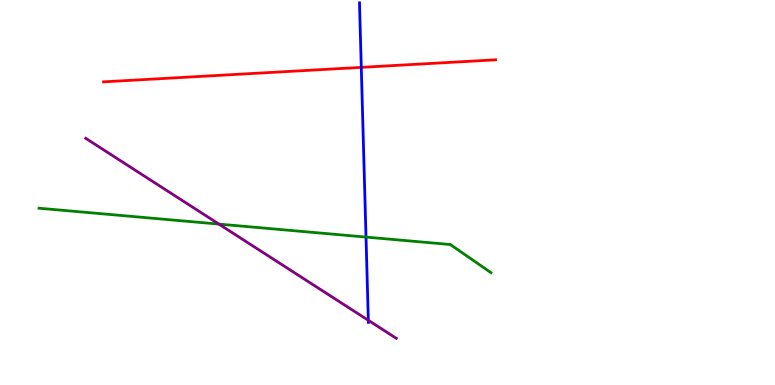[{'lines': ['blue', 'red'], 'intersections': [{'x': 4.66, 'y': 8.25}]}, {'lines': ['green', 'red'], 'intersections': []}, {'lines': ['purple', 'red'], 'intersections': []}, {'lines': ['blue', 'green'], 'intersections': [{'x': 4.72, 'y': 3.84}]}, {'lines': ['blue', 'purple'], 'intersections': [{'x': 4.75, 'y': 1.68}]}, {'lines': ['green', 'purple'], 'intersections': [{'x': 2.82, 'y': 4.18}]}]